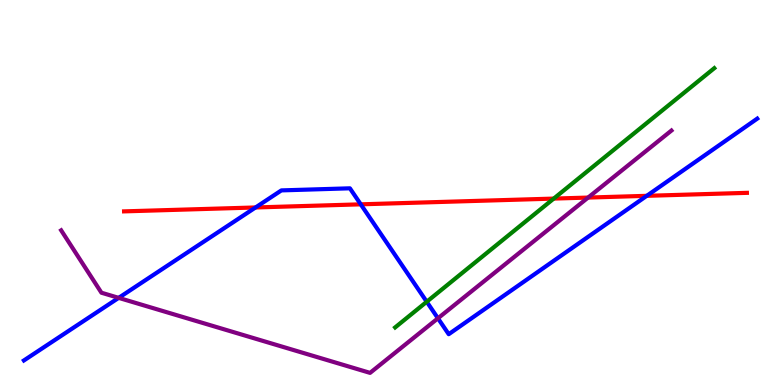[{'lines': ['blue', 'red'], 'intersections': [{'x': 3.3, 'y': 4.61}, {'x': 4.65, 'y': 4.69}, {'x': 8.35, 'y': 4.91}]}, {'lines': ['green', 'red'], 'intersections': [{'x': 7.14, 'y': 4.84}]}, {'lines': ['purple', 'red'], 'intersections': [{'x': 7.59, 'y': 4.87}]}, {'lines': ['blue', 'green'], 'intersections': [{'x': 5.51, 'y': 2.16}]}, {'lines': ['blue', 'purple'], 'intersections': [{'x': 1.53, 'y': 2.26}, {'x': 5.65, 'y': 1.73}]}, {'lines': ['green', 'purple'], 'intersections': []}]